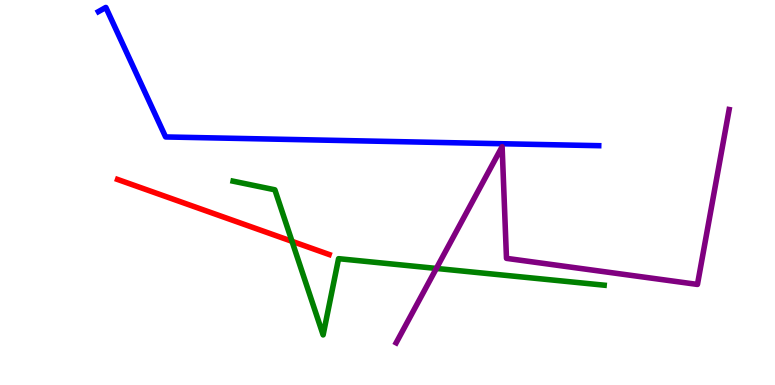[{'lines': ['blue', 'red'], 'intersections': []}, {'lines': ['green', 'red'], 'intersections': [{'x': 3.77, 'y': 3.73}]}, {'lines': ['purple', 'red'], 'intersections': []}, {'lines': ['blue', 'green'], 'intersections': []}, {'lines': ['blue', 'purple'], 'intersections': []}, {'lines': ['green', 'purple'], 'intersections': [{'x': 5.63, 'y': 3.03}]}]